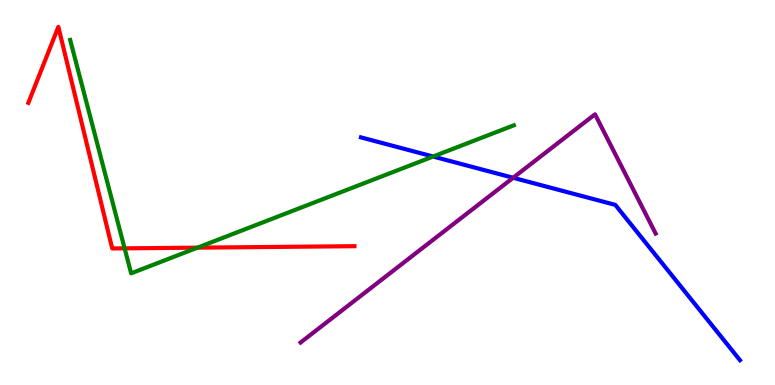[{'lines': ['blue', 'red'], 'intersections': []}, {'lines': ['green', 'red'], 'intersections': [{'x': 1.61, 'y': 3.55}, {'x': 2.55, 'y': 3.57}]}, {'lines': ['purple', 'red'], 'intersections': []}, {'lines': ['blue', 'green'], 'intersections': [{'x': 5.59, 'y': 5.93}]}, {'lines': ['blue', 'purple'], 'intersections': [{'x': 6.62, 'y': 5.38}]}, {'lines': ['green', 'purple'], 'intersections': []}]